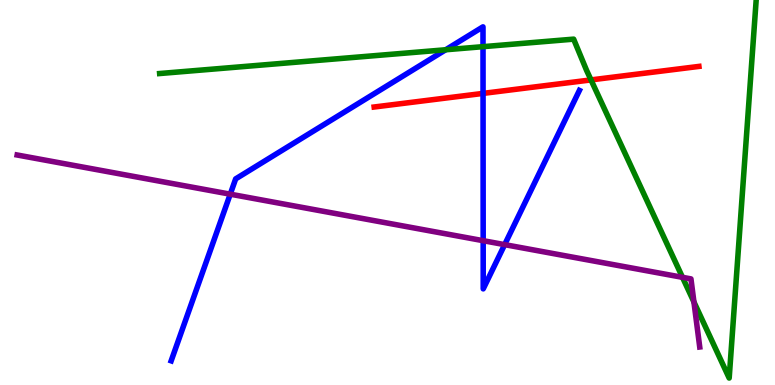[{'lines': ['blue', 'red'], 'intersections': [{'x': 6.23, 'y': 7.57}]}, {'lines': ['green', 'red'], 'intersections': [{'x': 7.63, 'y': 7.92}]}, {'lines': ['purple', 'red'], 'intersections': []}, {'lines': ['blue', 'green'], 'intersections': [{'x': 5.75, 'y': 8.71}, {'x': 6.23, 'y': 8.79}]}, {'lines': ['blue', 'purple'], 'intersections': [{'x': 2.97, 'y': 4.96}, {'x': 6.23, 'y': 3.75}, {'x': 6.51, 'y': 3.65}]}, {'lines': ['green', 'purple'], 'intersections': [{'x': 8.81, 'y': 2.8}, {'x': 8.95, 'y': 2.16}]}]